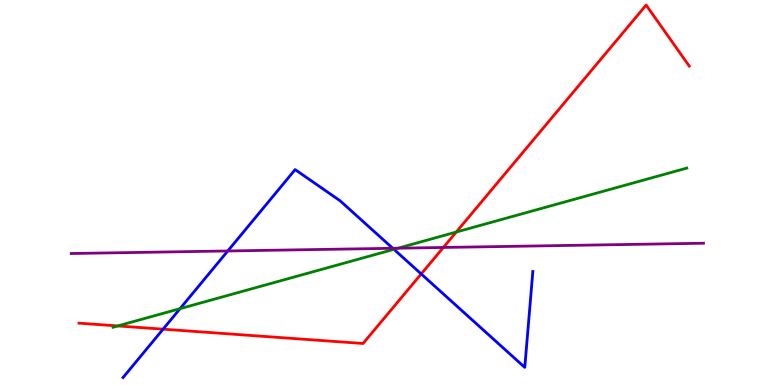[{'lines': ['blue', 'red'], 'intersections': [{'x': 2.1, 'y': 1.45}, {'x': 5.43, 'y': 2.88}]}, {'lines': ['green', 'red'], 'intersections': [{'x': 1.52, 'y': 1.53}, {'x': 5.89, 'y': 3.97}]}, {'lines': ['purple', 'red'], 'intersections': [{'x': 5.72, 'y': 3.57}]}, {'lines': ['blue', 'green'], 'intersections': [{'x': 2.32, 'y': 1.98}, {'x': 5.08, 'y': 3.52}]}, {'lines': ['blue', 'purple'], 'intersections': [{'x': 2.94, 'y': 3.48}, {'x': 5.07, 'y': 3.55}]}, {'lines': ['green', 'purple'], 'intersections': [{'x': 5.14, 'y': 3.55}]}]